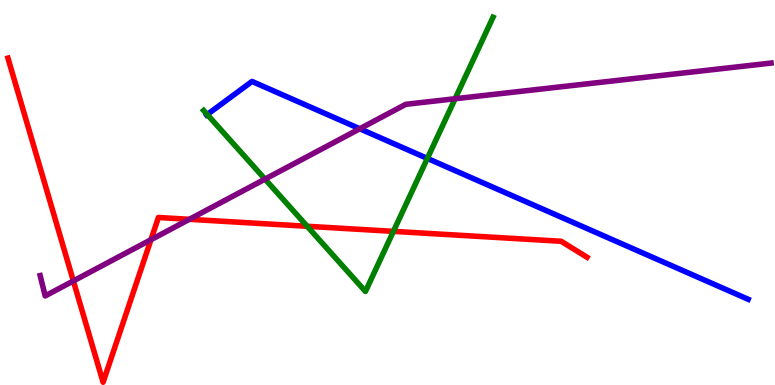[{'lines': ['blue', 'red'], 'intersections': []}, {'lines': ['green', 'red'], 'intersections': [{'x': 3.96, 'y': 4.12}, {'x': 5.08, 'y': 3.99}]}, {'lines': ['purple', 'red'], 'intersections': [{'x': 0.947, 'y': 2.7}, {'x': 1.95, 'y': 3.77}, {'x': 2.44, 'y': 4.3}]}, {'lines': ['blue', 'green'], 'intersections': [{'x': 2.67, 'y': 7.03}, {'x': 5.51, 'y': 5.89}]}, {'lines': ['blue', 'purple'], 'intersections': [{'x': 4.64, 'y': 6.66}]}, {'lines': ['green', 'purple'], 'intersections': [{'x': 3.42, 'y': 5.35}, {'x': 5.87, 'y': 7.44}]}]